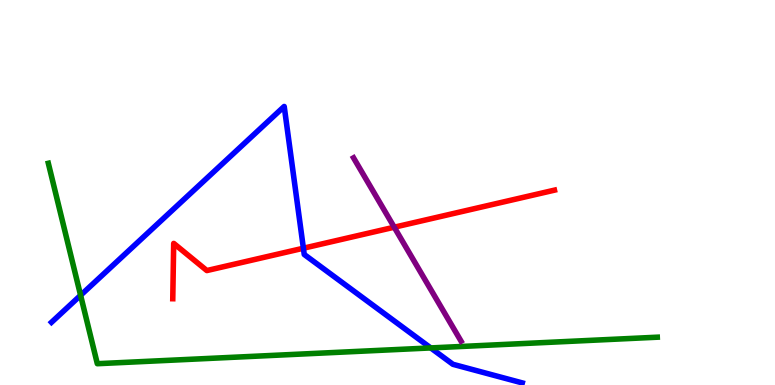[{'lines': ['blue', 'red'], 'intersections': [{'x': 3.91, 'y': 3.55}]}, {'lines': ['green', 'red'], 'intersections': []}, {'lines': ['purple', 'red'], 'intersections': [{'x': 5.09, 'y': 4.1}]}, {'lines': ['blue', 'green'], 'intersections': [{'x': 1.04, 'y': 2.33}, {'x': 5.56, 'y': 0.963}]}, {'lines': ['blue', 'purple'], 'intersections': []}, {'lines': ['green', 'purple'], 'intersections': []}]